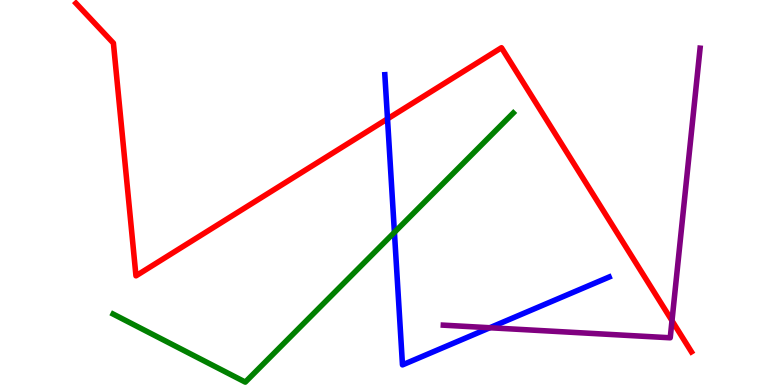[{'lines': ['blue', 'red'], 'intersections': [{'x': 5.0, 'y': 6.91}]}, {'lines': ['green', 'red'], 'intersections': []}, {'lines': ['purple', 'red'], 'intersections': [{'x': 8.67, 'y': 1.67}]}, {'lines': ['blue', 'green'], 'intersections': [{'x': 5.09, 'y': 3.97}]}, {'lines': ['blue', 'purple'], 'intersections': [{'x': 6.32, 'y': 1.49}]}, {'lines': ['green', 'purple'], 'intersections': []}]